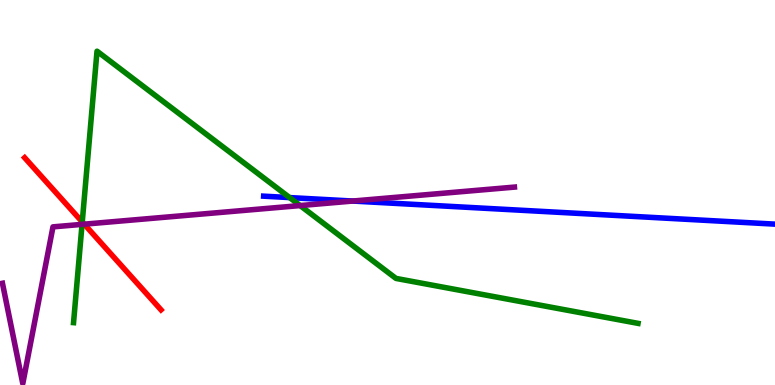[{'lines': ['blue', 'red'], 'intersections': []}, {'lines': ['green', 'red'], 'intersections': [{'x': 1.06, 'y': 4.23}]}, {'lines': ['purple', 'red'], 'intersections': [{'x': 1.09, 'y': 4.18}]}, {'lines': ['blue', 'green'], 'intersections': [{'x': 3.74, 'y': 4.87}]}, {'lines': ['blue', 'purple'], 'intersections': [{'x': 4.55, 'y': 4.78}]}, {'lines': ['green', 'purple'], 'intersections': [{'x': 1.06, 'y': 4.17}, {'x': 3.87, 'y': 4.66}]}]